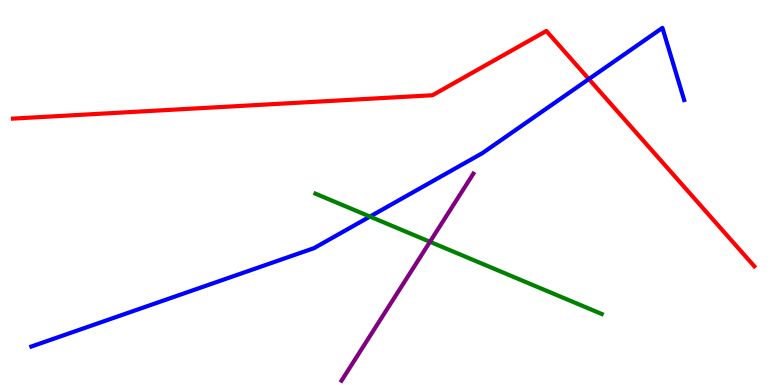[{'lines': ['blue', 'red'], 'intersections': [{'x': 7.6, 'y': 7.95}]}, {'lines': ['green', 'red'], 'intersections': []}, {'lines': ['purple', 'red'], 'intersections': []}, {'lines': ['blue', 'green'], 'intersections': [{'x': 4.77, 'y': 4.37}]}, {'lines': ['blue', 'purple'], 'intersections': []}, {'lines': ['green', 'purple'], 'intersections': [{'x': 5.55, 'y': 3.72}]}]